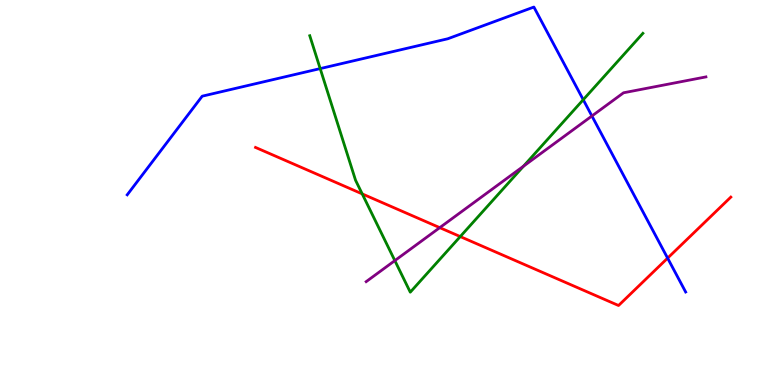[{'lines': ['blue', 'red'], 'intersections': [{'x': 8.61, 'y': 3.3}]}, {'lines': ['green', 'red'], 'intersections': [{'x': 4.67, 'y': 4.96}, {'x': 5.94, 'y': 3.86}]}, {'lines': ['purple', 'red'], 'intersections': [{'x': 5.67, 'y': 4.09}]}, {'lines': ['blue', 'green'], 'intersections': [{'x': 4.13, 'y': 8.22}, {'x': 7.53, 'y': 7.41}]}, {'lines': ['blue', 'purple'], 'intersections': [{'x': 7.64, 'y': 6.99}]}, {'lines': ['green', 'purple'], 'intersections': [{'x': 5.09, 'y': 3.23}, {'x': 6.75, 'y': 5.68}]}]